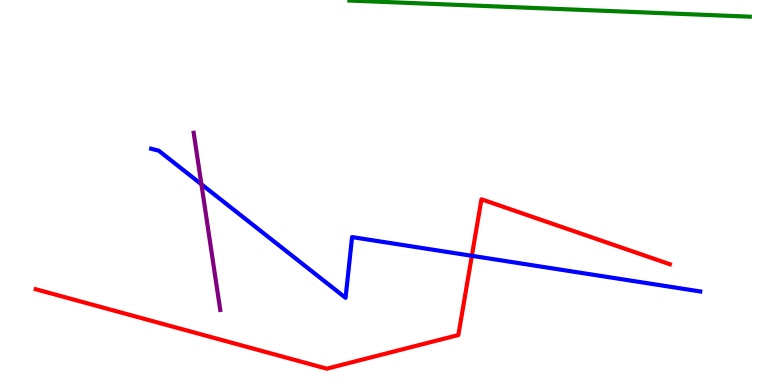[{'lines': ['blue', 'red'], 'intersections': [{'x': 6.09, 'y': 3.36}]}, {'lines': ['green', 'red'], 'intersections': []}, {'lines': ['purple', 'red'], 'intersections': []}, {'lines': ['blue', 'green'], 'intersections': []}, {'lines': ['blue', 'purple'], 'intersections': [{'x': 2.6, 'y': 5.21}]}, {'lines': ['green', 'purple'], 'intersections': []}]